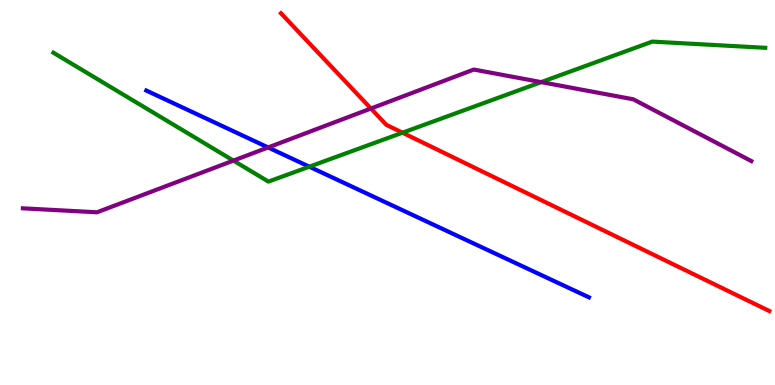[{'lines': ['blue', 'red'], 'intersections': []}, {'lines': ['green', 'red'], 'intersections': [{'x': 5.19, 'y': 6.55}]}, {'lines': ['purple', 'red'], 'intersections': [{'x': 4.79, 'y': 7.18}]}, {'lines': ['blue', 'green'], 'intersections': [{'x': 3.99, 'y': 5.67}]}, {'lines': ['blue', 'purple'], 'intersections': [{'x': 3.46, 'y': 6.17}]}, {'lines': ['green', 'purple'], 'intersections': [{'x': 3.01, 'y': 5.83}, {'x': 6.98, 'y': 7.87}]}]